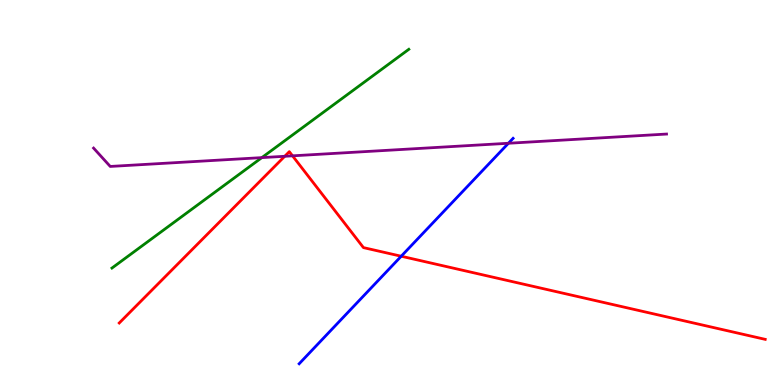[{'lines': ['blue', 'red'], 'intersections': [{'x': 5.18, 'y': 3.34}]}, {'lines': ['green', 'red'], 'intersections': []}, {'lines': ['purple', 'red'], 'intersections': [{'x': 3.67, 'y': 5.94}, {'x': 3.77, 'y': 5.95}]}, {'lines': ['blue', 'green'], 'intersections': []}, {'lines': ['blue', 'purple'], 'intersections': [{'x': 6.56, 'y': 6.28}]}, {'lines': ['green', 'purple'], 'intersections': [{'x': 3.38, 'y': 5.91}]}]